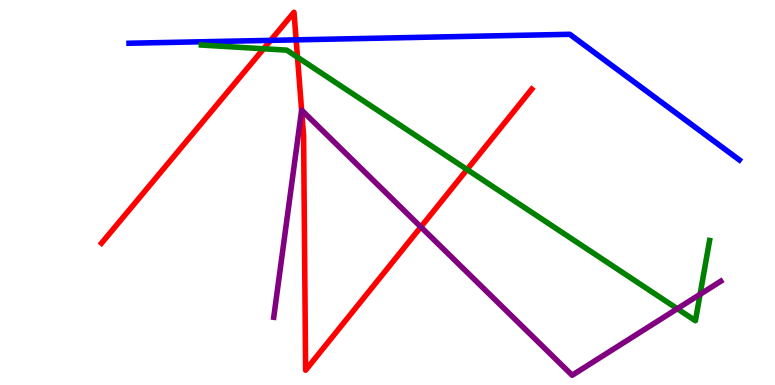[{'lines': ['blue', 'red'], 'intersections': [{'x': 3.49, 'y': 8.95}, {'x': 3.82, 'y': 8.96}]}, {'lines': ['green', 'red'], 'intersections': [{'x': 3.4, 'y': 8.73}, {'x': 3.84, 'y': 8.51}, {'x': 6.03, 'y': 5.6}]}, {'lines': ['purple', 'red'], 'intersections': [{'x': 3.89, 'y': 7.14}, {'x': 5.43, 'y': 4.1}]}, {'lines': ['blue', 'green'], 'intersections': []}, {'lines': ['blue', 'purple'], 'intersections': []}, {'lines': ['green', 'purple'], 'intersections': [{'x': 8.74, 'y': 1.98}, {'x': 9.03, 'y': 2.36}]}]